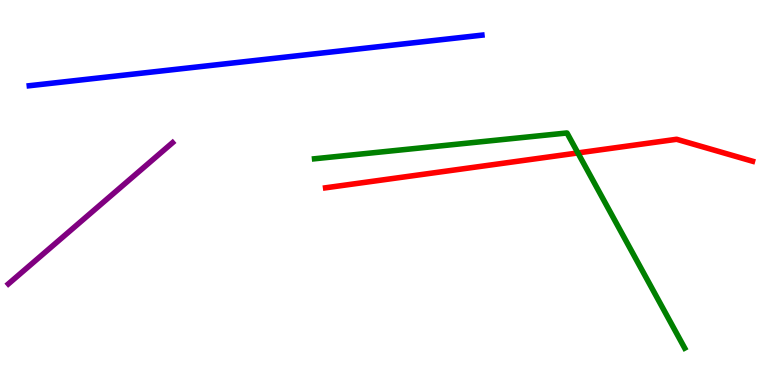[{'lines': ['blue', 'red'], 'intersections': []}, {'lines': ['green', 'red'], 'intersections': [{'x': 7.46, 'y': 6.03}]}, {'lines': ['purple', 'red'], 'intersections': []}, {'lines': ['blue', 'green'], 'intersections': []}, {'lines': ['blue', 'purple'], 'intersections': []}, {'lines': ['green', 'purple'], 'intersections': []}]